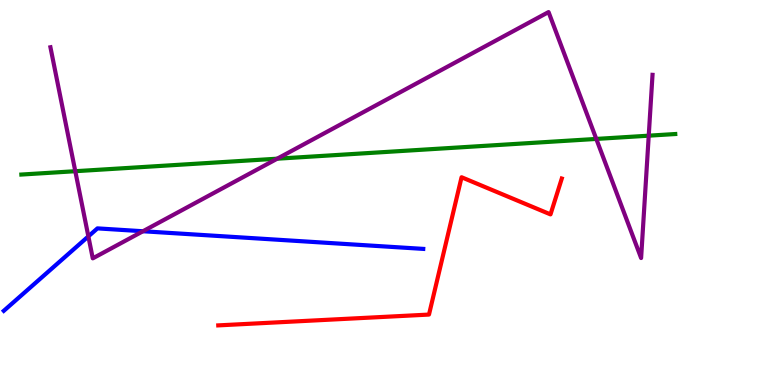[{'lines': ['blue', 'red'], 'intersections': []}, {'lines': ['green', 'red'], 'intersections': []}, {'lines': ['purple', 'red'], 'intersections': []}, {'lines': ['blue', 'green'], 'intersections': []}, {'lines': ['blue', 'purple'], 'intersections': [{'x': 1.14, 'y': 3.86}, {'x': 1.84, 'y': 3.99}]}, {'lines': ['green', 'purple'], 'intersections': [{'x': 0.972, 'y': 5.55}, {'x': 3.58, 'y': 5.88}, {'x': 7.69, 'y': 6.39}, {'x': 8.37, 'y': 6.48}]}]